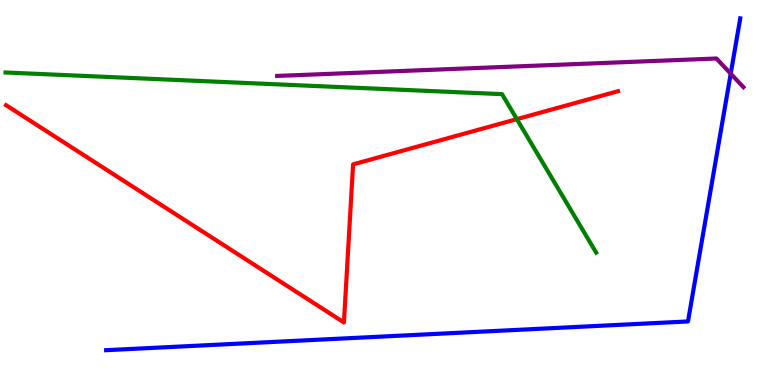[{'lines': ['blue', 'red'], 'intersections': []}, {'lines': ['green', 'red'], 'intersections': [{'x': 6.67, 'y': 6.91}]}, {'lines': ['purple', 'red'], 'intersections': []}, {'lines': ['blue', 'green'], 'intersections': []}, {'lines': ['blue', 'purple'], 'intersections': [{'x': 9.43, 'y': 8.09}]}, {'lines': ['green', 'purple'], 'intersections': []}]